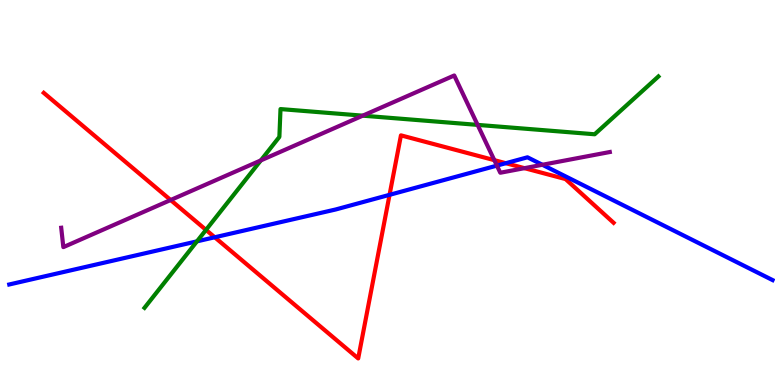[{'lines': ['blue', 'red'], 'intersections': [{'x': 2.77, 'y': 3.84}, {'x': 5.03, 'y': 4.94}, {'x': 6.53, 'y': 5.76}]}, {'lines': ['green', 'red'], 'intersections': [{'x': 2.66, 'y': 4.03}]}, {'lines': ['purple', 'red'], 'intersections': [{'x': 2.2, 'y': 4.8}, {'x': 6.38, 'y': 5.84}, {'x': 6.77, 'y': 5.63}]}, {'lines': ['blue', 'green'], 'intersections': [{'x': 2.54, 'y': 3.73}]}, {'lines': ['blue', 'purple'], 'intersections': [{'x': 6.41, 'y': 5.7}, {'x': 7.0, 'y': 5.72}]}, {'lines': ['green', 'purple'], 'intersections': [{'x': 3.37, 'y': 5.83}, {'x': 4.68, 'y': 7.0}, {'x': 6.16, 'y': 6.76}]}]